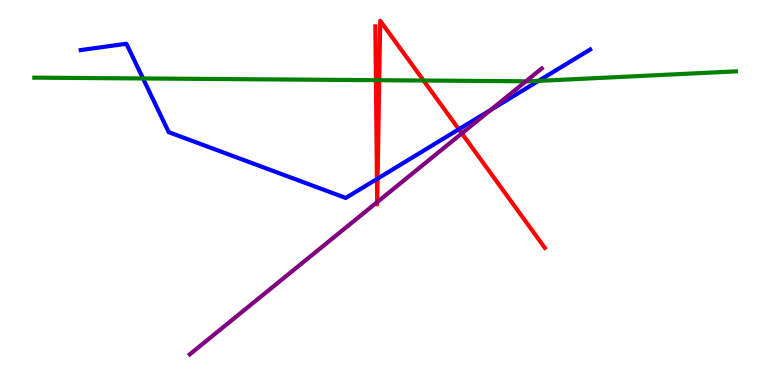[{'lines': ['blue', 'red'], 'intersections': [{'x': 4.86, 'y': 5.35}, {'x': 4.87, 'y': 5.36}, {'x': 5.92, 'y': 6.64}]}, {'lines': ['green', 'red'], 'intersections': [{'x': 4.85, 'y': 7.92}, {'x': 4.89, 'y': 7.92}, {'x': 5.46, 'y': 7.91}]}, {'lines': ['purple', 'red'], 'intersections': [{'x': 4.87, 'y': 4.75}, {'x': 4.87, 'y': 4.75}, {'x': 5.96, 'y': 6.54}]}, {'lines': ['blue', 'green'], 'intersections': [{'x': 1.85, 'y': 7.96}, {'x': 6.95, 'y': 7.9}]}, {'lines': ['blue', 'purple'], 'intersections': [{'x': 6.33, 'y': 7.14}]}, {'lines': ['green', 'purple'], 'intersections': [{'x': 6.79, 'y': 7.89}]}]